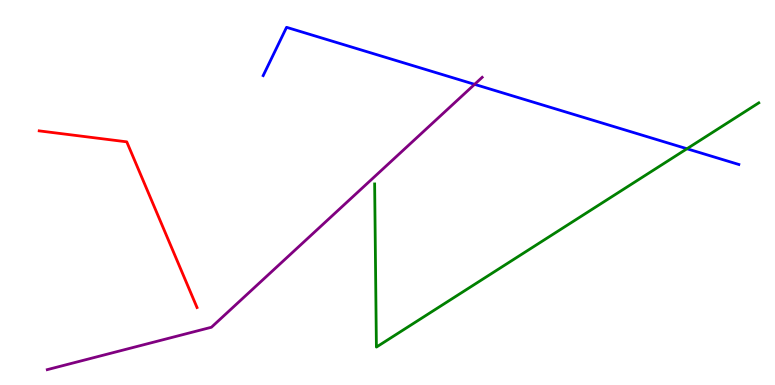[{'lines': ['blue', 'red'], 'intersections': []}, {'lines': ['green', 'red'], 'intersections': []}, {'lines': ['purple', 'red'], 'intersections': []}, {'lines': ['blue', 'green'], 'intersections': [{'x': 8.86, 'y': 6.14}]}, {'lines': ['blue', 'purple'], 'intersections': [{'x': 6.12, 'y': 7.81}]}, {'lines': ['green', 'purple'], 'intersections': []}]